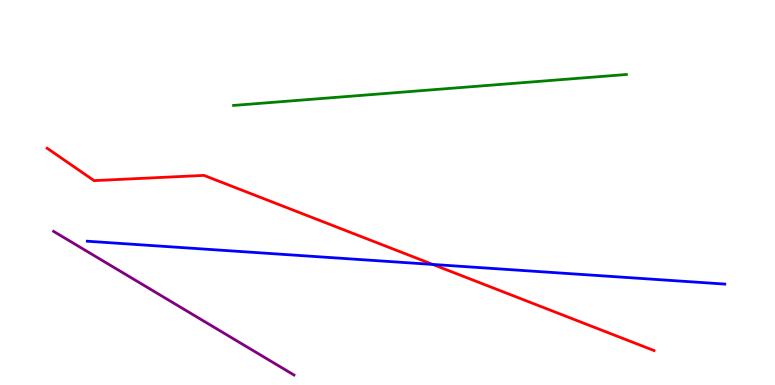[{'lines': ['blue', 'red'], 'intersections': [{'x': 5.58, 'y': 3.13}]}, {'lines': ['green', 'red'], 'intersections': []}, {'lines': ['purple', 'red'], 'intersections': []}, {'lines': ['blue', 'green'], 'intersections': []}, {'lines': ['blue', 'purple'], 'intersections': []}, {'lines': ['green', 'purple'], 'intersections': []}]